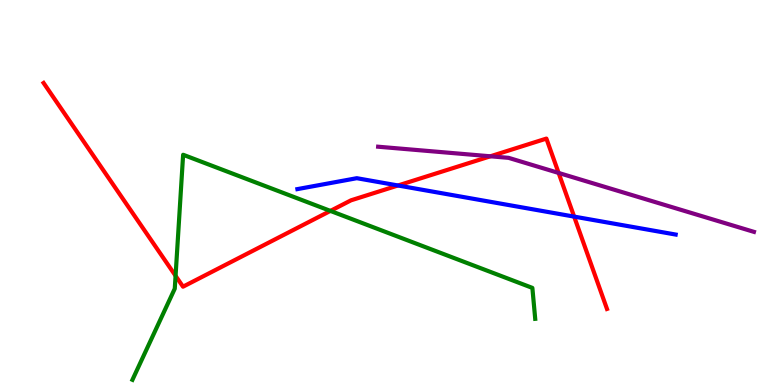[{'lines': ['blue', 'red'], 'intersections': [{'x': 5.14, 'y': 5.18}, {'x': 7.41, 'y': 4.37}]}, {'lines': ['green', 'red'], 'intersections': [{'x': 2.27, 'y': 2.84}, {'x': 4.26, 'y': 4.52}]}, {'lines': ['purple', 'red'], 'intersections': [{'x': 6.33, 'y': 5.94}, {'x': 7.21, 'y': 5.51}]}, {'lines': ['blue', 'green'], 'intersections': []}, {'lines': ['blue', 'purple'], 'intersections': []}, {'lines': ['green', 'purple'], 'intersections': []}]